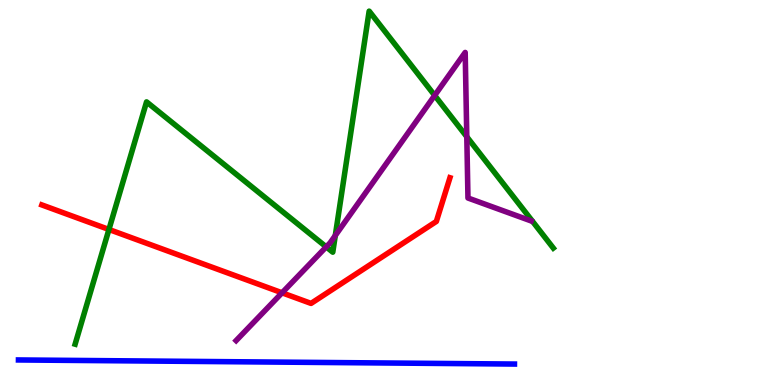[{'lines': ['blue', 'red'], 'intersections': []}, {'lines': ['green', 'red'], 'intersections': [{'x': 1.41, 'y': 4.04}]}, {'lines': ['purple', 'red'], 'intersections': [{'x': 3.64, 'y': 2.39}]}, {'lines': ['blue', 'green'], 'intersections': []}, {'lines': ['blue', 'purple'], 'intersections': []}, {'lines': ['green', 'purple'], 'intersections': [{'x': 4.21, 'y': 3.59}, {'x': 4.33, 'y': 3.88}, {'x': 5.61, 'y': 7.52}, {'x': 6.02, 'y': 6.45}]}]